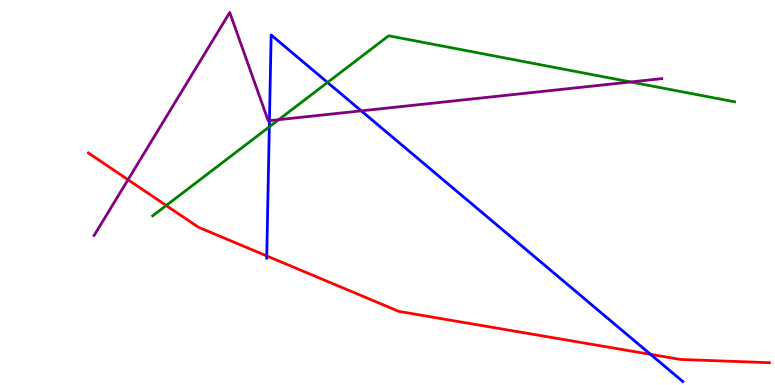[{'lines': ['blue', 'red'], 'intersections': [{'x': 3.44, 'y': 3.35}, {'x': 8.39, 'y': 0.796}]}, {'lines': ['green', 'red'], 'intersections': [{'x': 2.14, 'y': 4.66}]}, {'lines': ['purple', 'red'], 'intersections': [{'x': 1.65, 'y': 5.33}]}, {'lines': ['blue', 'green'], 'intersections': [{'x': 3.48, 'y': 6.71}, {'x': 4.23, 'y': 7.86}]}, {'lines': ['blue', 'purple'], 'intersections': [{'x': 3.48, 'y': 6.87}, {'x': 4.66, 'y': 7.12}]}, {'lines': ['green', 'purple'], 'intersections': [{'x': 3.6, 'y': 6.89}, {'x': 8.14, 'y': 7.87}]}]